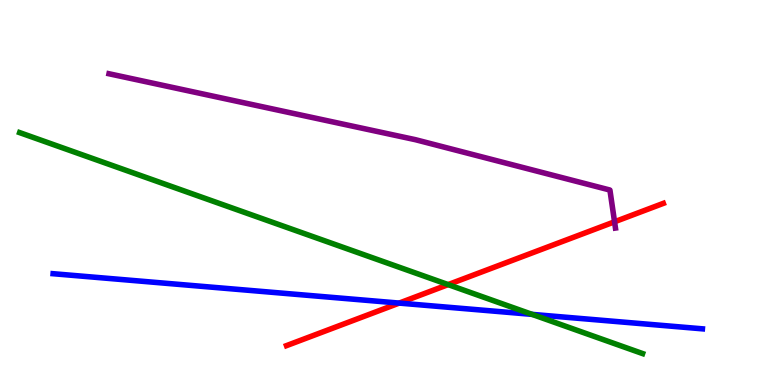[{'lines': ['blue', 'red'], 'intersections': [{'x': 5.15, 'y': 2.13}]}, {'lines': ['green', 'red'], 'intersections': [{'x': 5.78, 'y': 2.61}]}, {'lines': ['purple', 'red'], 'intersections': [{'x': 7.93, 'y': 4.24}]}, {'lines': ['blue', 'green'], 'intersections': [{'x': 6.87, 'y': 1.83}]}, {'lines': ['blue', 'purple'], 'intersections': []}, {'lines': ['green', 'purple'], 'intersections': []}]